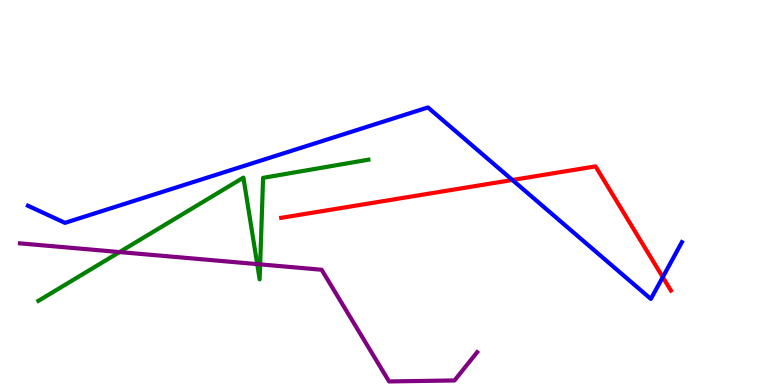[{'lines': ['blue', 'red'], 'intersections': [{'x': 6.61, 'y': 5.32}, {'x': 8.55, 'y': 2.8}]}, {'lines': ['green', 'red'], 'intersections': []}, {'lines': ['purple', 'red'], 'intersections': []}, {'lines': ['blue', 'green'], 'intersections': []}, {'lines': ['blue', 'purple'], 'intersections': []}, {'lines': ['green', 'purple'], 'intersections': [{'x': 1.54, 'y': 3.45}, {'x': 3.32, 'y': 3.14}, {'x': 3.36, 'y': 3.13}]}]